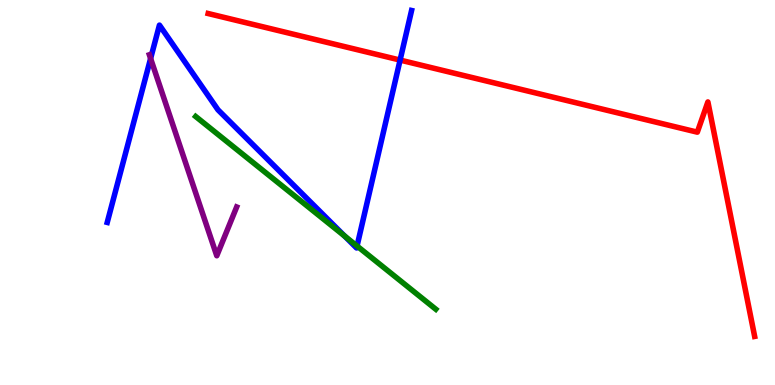[{'lines': ['blue', 'red'], 'intersections': [{'x': 5.16, 'y': 8.44}]}, {'lines': ['green', 'red'], 'intersections': []}, {'lines': ['purple', 'red'], 'intersections': []}, {'lines': ['blue', 'green'], 'intersections': [{'x': 4.45, 'y': 3.87}, {'x': 4.61, 'y': 3.61}]}, {'lines': ['blue', 'purple'], 'intersections': [{'x': 1.94, 'y': 8.48}]}, {'lines': ['green', 'purple'], 'intersections': []}]